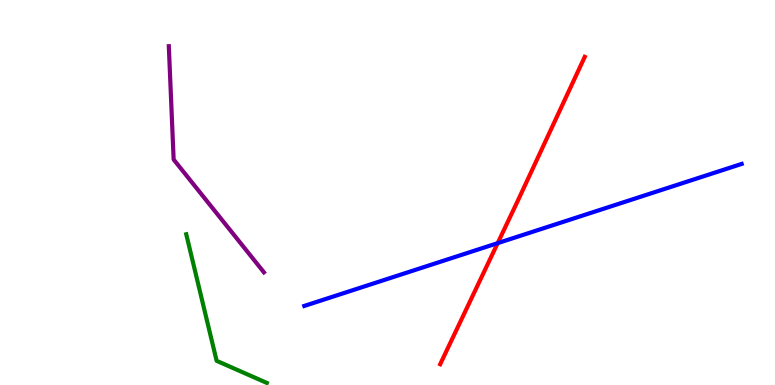[{'lines': ['blue', 'red'], 'intersections': [{'x': 6.42, 'y': 3.68}]}, {'lines': ['green', 'red'], 'intersections': []}, {'lines': ['purple', 'red'], 'intersections': []}, {'lines': ['blue', 'green'], 'intersections': []}, {'lines': ['blue', 'purple'], 'intersections': []}, {'lines': ['green', 'purple'], 'intersections': []}]